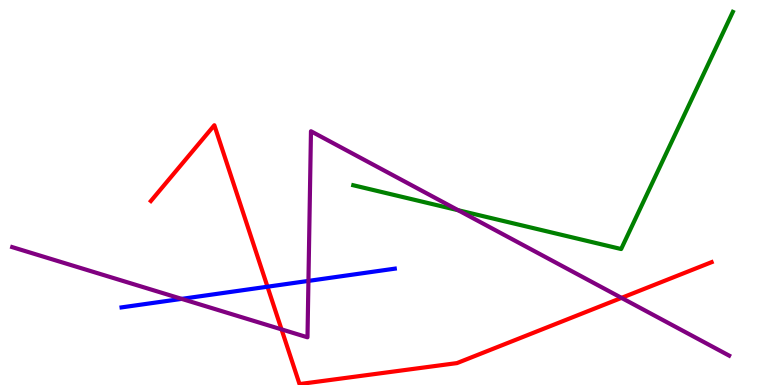[{'lines': ['blue', 'red'], 'intersections': [{'x': 3.45, 'y': 2.55}]}, {'lines': ['green', 'red'], 'intersections': []}, {'lines': ['purple', 'red'], 'intersections': [{'x': 3.63, 'y': 1.44}, {'x': 8.02, 'y': 2.26}]}, {'lines': ['blue', 'green'], 'intersections': []}, {'lines': ['blue', 'purple'], 'intersections': [{'x': 2.34, 'y': 2.24}, {'x': 3.98, 'y': 2.7}]}, {'lines': ['green', 'purple'], 'intersections': [{'x': 5.91, 'y': 4.54}]}]